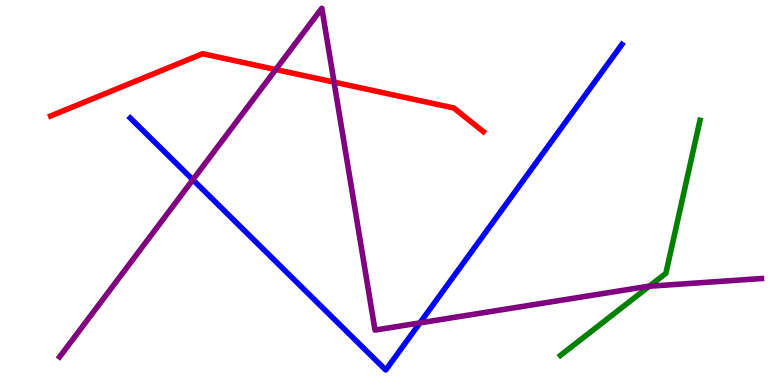[{'lines': ['blue', 'red'], 'intersections': []}, {'lines': ['green', 'red'], 'intersections': []}, {'lines': ['purple', 'red'], 'intersections': [{'x': 3.56, 'y': 8.19}, {'x': 4.31, 'y': 7.87}]}, {'lines': ['blue', 'green'], 'intersections': []}, {'lines': ['blue', 'purple'], 'intersections': [{'x': 2.49, 'y': 5.33}, {'x': 5.42, 'y': 1.61}]}, {'lines': ['green', 'purple'], 'intersections': [{'x': 8.38, 'y': 2.57}]}]